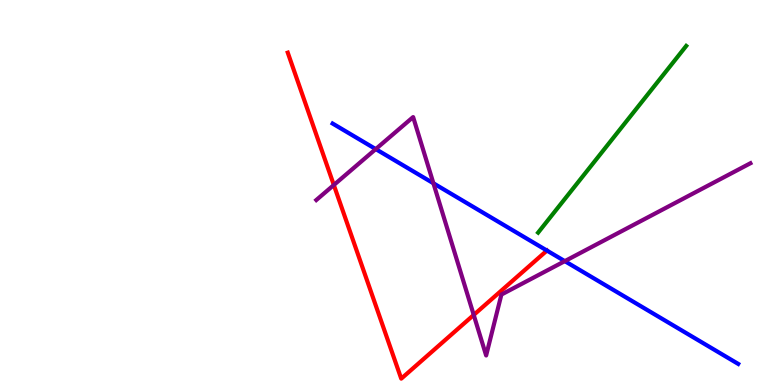[{'lines': ['blue', 'red'], 'intersections': [{'x': 7.06, 'y': 3.49}]}, {'lines': ['green', 'red'], 'intersections': []}, {'lines': ['purple', 'red'], 'intersections': [{'x': 4.31, 'y': 5.19}, {'x': 6.11, 'y': 1.82}]}, {'lines': ['blue', 'green'], 'intersections': []}, {'lines': ['blue', 'purple'], 'intersections': [{'x': 4.85, 'y': 6.13}, {'x': 5.59, 'y': 5.24}, {'x': 7.29, 'y': 3.22}]}, {'lines': ['green', 'purple'], 'intersections': []}]